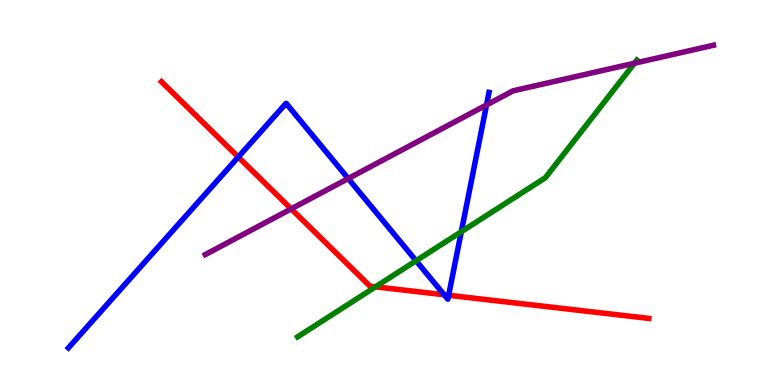[{'lines': ['blue', 'red'], 'intersections': [{'x': 3.07, 'y': 5.92}, {'x': 5.73, 'y': 2.34}, {'x': 5.79, 'y': 2.33}]}, {'lines': ['green', 'red'], 'intersections': [{'x': 4.85, 'y': 2.55}]}, {'lines': ['purple', 'red'], 'intersections': [{'x': 3.76, 'y': 4.57}]}, {'lines': ['blue', 'green'], 'intersections': [{'x': 5.37, 'y': 3.23}, {'x': 5.95, 'y': 3.98}]}, {'lines': ['blue', 'purple'], 'intersections': [{'x': 4.49, 'y': 5.36}, {'x': 6.28, 'y': 7.27}]}, {'lines': ['green', 'purple'], 'intersections': [{'x': 8.19, 'y': 8.36}]}]